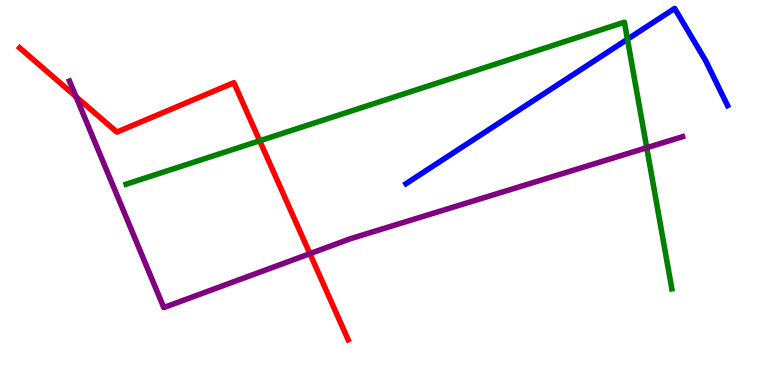[{'lines': ['blue', 'red'], 'intersections': []}, {'lines': ['green', 'red'], 'intersections': [{'x': 3.35, 'y': 6.34}]}, {'lines': ['purple', 'red'], 'intersections': [{'x': 0.98, 'y': 7.49}, {'x': 4.0, 'y': 3.41}]}, {'lines': ['blue', 'green'], 'intersections': [{'x': 8.1, 'y': 8.98}]}, {'lines': ['blue', 'purple'], 'intersections': []}, {'lines': ['green', 'purple'], 'intersections': [{'x': 8.34, 'y': 6.16}]}]